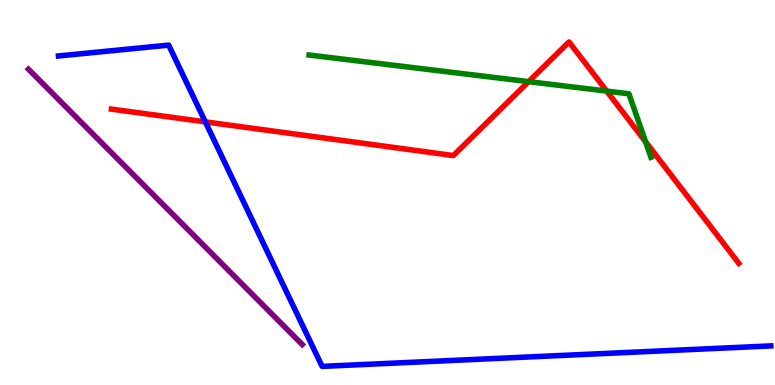[{'lines': ['blue', 'red'], 'intersections': [{'x': 2.65, 'y': 6.83}]}, {'lines': ['green', 'red'], 'intersections': [{'x': 6.82, 'y': 7.88}, {'x': 7.83, 'y': 7.63}, {'x': 8.33, 'y': 6.32}]}, {'lines': ['purple', 'red'], 'intersections': []}, {'lines': ['blue', 'green'], 'intersections': []}, {'lines': ['blue', 'purple'], 'intersections': []}, {'lines': ['green', 'purple'], 'intersections': []}]